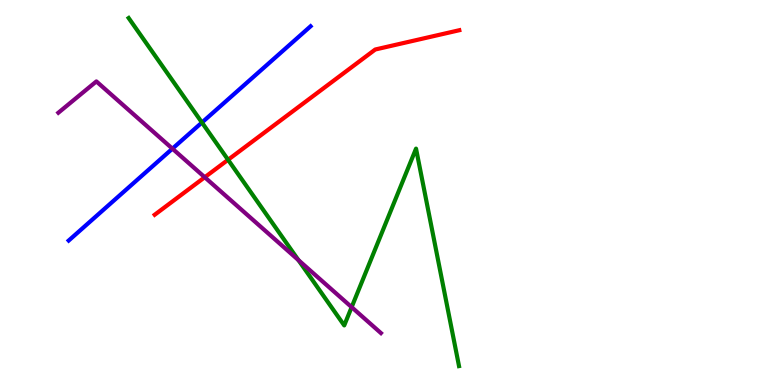[{'lines': ['blue', 'red'], 'intersections': []}, {'lines': ['green', 'red'], 'intersections': [{'x': 2.94, 'y': 5.85}]}, {'lines': ['purple', 'red'], 'intersections': [{'x': 2.64, 'y': 5.4}]}, {'lines': ['blue', 'green'], 'intersections': [{'x': 2.61, 'y': 6.82}]}, {'lines': ['blue', 'purple'], 'intersections': [{'x': 2.22, 'y': 6.14}]}, {'lines': ['green', 'purple'], 'intersections': [{'x': 3.85, 'y': 3.24}, {'x': 4.54, 'y': 2.02}]}]